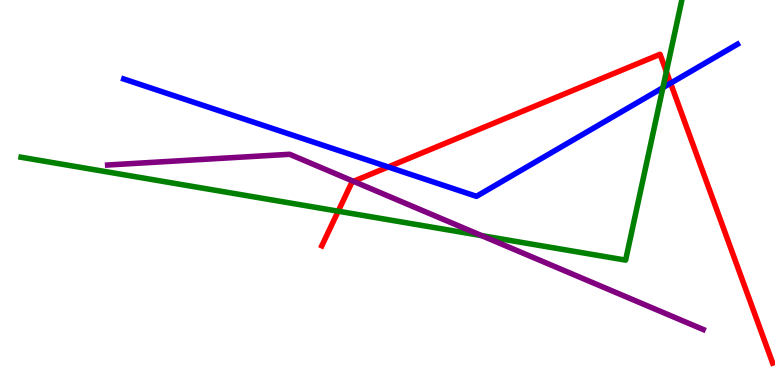[{'lines': ['blue', 'red'], 'intersections': [{'x': 5.01, 'y': 5.66}, {'x': 8.65, 'y': 7.84}]}, {'lines': ['green', 'red'], 'intersections': [{'x': 4.36, 'y': 4.51}, {'x': 8.6, 'y': 8.14}]}, {'lines': ['purple', 'red'], 'intersections': [{'x': 4.56, 'y': 5.29}]}, {'lines': ['blue', 'green'], 'intersections': [{'x': 8.55, 'y': 7.72}]}, {'lines': ['blue', 'purple'], 'intersections': []}, {'lines': ['green', 'purple'], 'intersections': [{'x': 6.21, 'y': 3.88}]}]